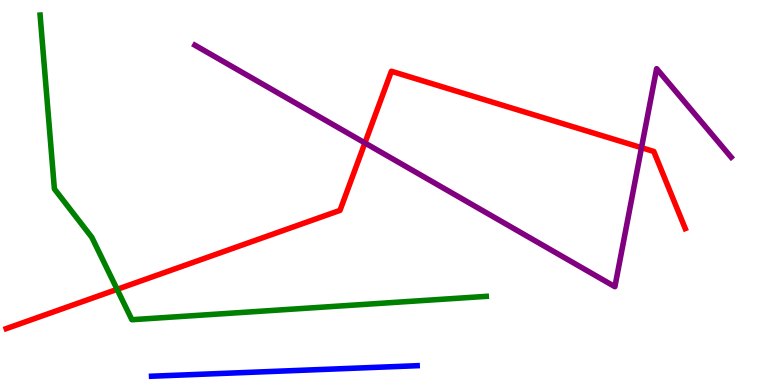[{'lines': ['blue', 'red'], 'intersections': []}, {'lines': ['green', 'red'], 'intersections': [{'x': 1.51, 'y': 2.48}]}, {'lines': ['purple', 'red'], 'intersections': [{'x': 4.71, 'y': 6.29}, {'x': 8.28, 'y': 6.16}]}, {'lines': ['blue', 'green'], 'intersections': []}, {'lines': ['blue', 'purple'], 'intersections': []}, {'lines': ['green', 'purple'], 'intersections': []}]